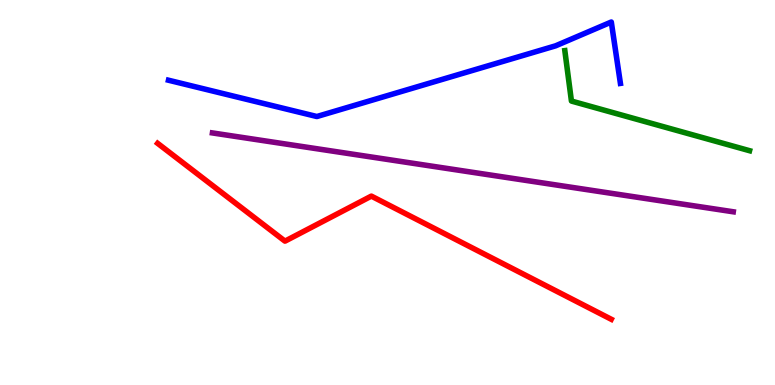[{'lines': ['blue', 'red'], 'intersections': []}, {'lines': ['green', 'red'], 'intersections': []}, {'lines': ['purple', 'red'], 'intersections': []}, {'lines': ['blue', 'green'], 'intersections': []}, {'lines': ['blue', 'purple'], 'intersections': []}, {'lines': ['green', 'purple'], 'intersections': []}]